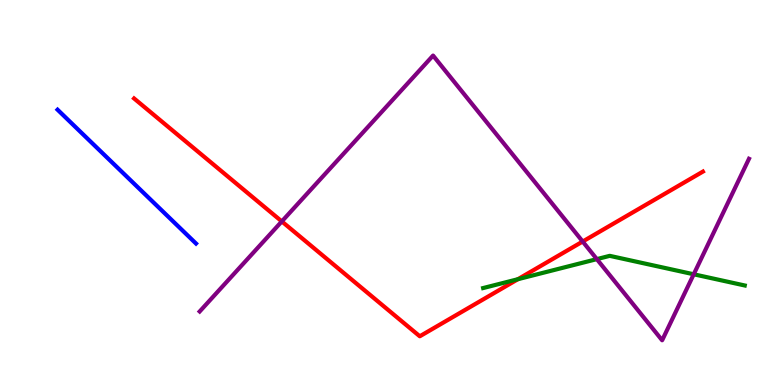[{'lines': ['blue', 'red'], 'intersections': []}, {'lines': ['green', 'red'], 'intersections': [{'x': 6.68, 'y': 2.75}]}, {'lines': ['purple', 'red'], 'intersections': [{'x': 3.64, 'y': 4.25}, {'x': 7.52, 'y': 3.73}]}, {'lines': ['blue', 'green'], 'intersections': []}, {'lines': ['blue', 'purple'], 'intersections': []}, {'lines': ['green', 'purple'], 'intersections': [{'x': 7.7, 'y': 3.27}, {'x': 8.95, 'y': 2.88}]}]